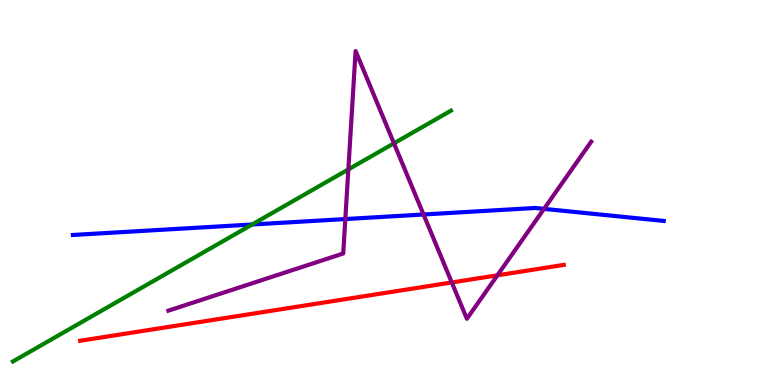[{'lines': ['blue', 'red'], 'intersections': []}, {'lines': ['green', 'red'], 'intersections': []}, {'lines': ['purple', 'red'], 'intersections': [{'x': 5.83, 'y': 2.66}, {'x': 6.42, 'y': 2.85}]}, {'lines': ['blue', 'green'], 'intersections': [{'x': 3.25, 'y': 4.17}]}, {'lines': ['blue', 'purple'], 'intersections': [{'x': 4.46, 'y': 4.31}, {'x': 5.46, 'y': 4.43}, {'x': 7.02, 'y': 4.57}]}, {'lines': ['green', 'purple'], 'intersections': [{'x': 4.49, 'y': 5.6}, {'x': 5.08, 'y': 6.28}]}]